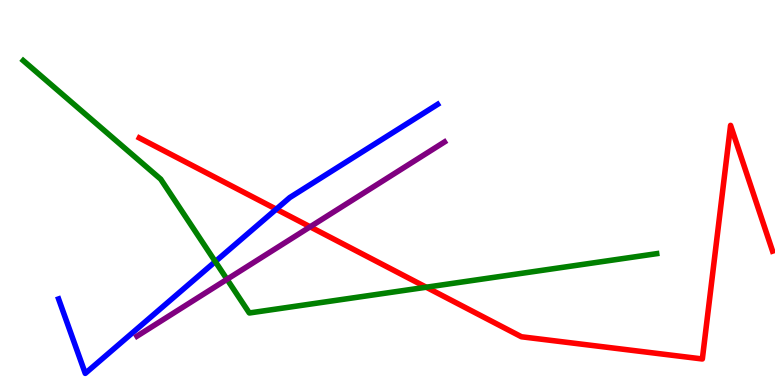[{'lines': ['blue', 'red'], 'intersections': [{'x': 3.56, 'y': 4.57}]}, {'lines': ['green', 'red'], 'intersections': [{'x': 5.5, 'y': 2.54}]}, {'lines': ['purple', 'red'], 'intersections': [{'x': 4.0, 'y': 4.11}]}, {'lines': ['blue', 'green'], 'intersections': [{'x': 2.78, 'y': 3.21}]}, {'lines': ['blue', 'purple'], 'intersections': []}, {'lines': ['green', 'purple'], 'intersections': [{'x': 2.93, 'y': 2.75}]}]